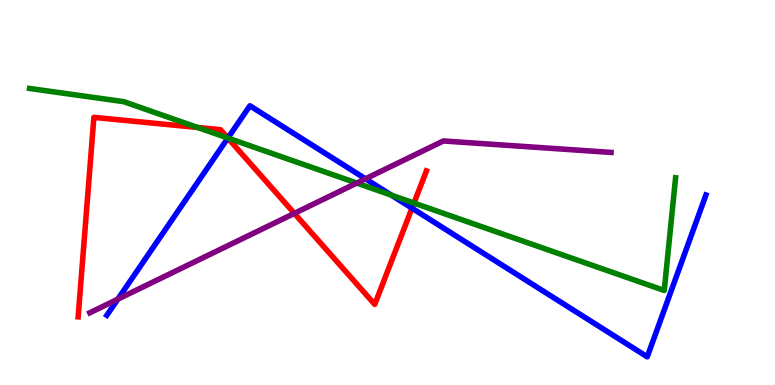[{'lines': ['blue', 'red'], 'intersections': [{'x': 2.94, 'y': 6.41}, {'x': 5.32, 'y': 4.59}]}, {'lines': ['green', 'red'], 'intersections': [{'x': 2.55, 'y': 6.69}, {'x': 2.94, 'y': 6.42}, {'x': 5.34, 'y': 4.73}]}, {'lines': ['purple', 'red'], 'intersections': [{'x': 3.8, 'y': 4.46}]}, {'lines': ['blue', 'green'], 'intersections': [{'x': 2.94, 'y': 6.41}, {'x': 5.05, 'y': 4.93}]}, {'lines': ['blue', 'purple'], 'intersections': [{'x': 1.52, 'y': 2.23}, {'x': 4.72, 'y': 5.36}]}, {'lines': ['green', 'purple'], 'intersections': [{'x': 4.6, 'y': 5.25}]}]